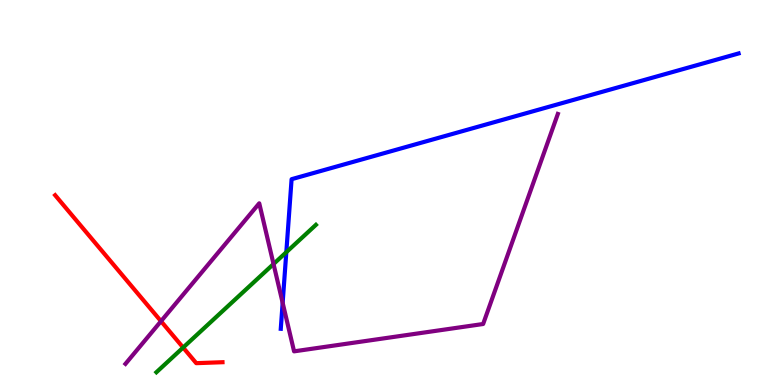[{'lines': ['blue', 'red'], 'intersections': []}, {'lines': ['green', 'red'], 'intersections': [{'x': 2.36, 'y': 0.973}]}, {'lines': ['purple', 'red'], 'intersections': [{'x': 2.08, 'y': 1.66}]}, {'lines': ['blue', 'green'], 'intersections': [{'x': 3.69, 'y': 3.45}]}, {'lines': ['blue', 'purple'], 'intersections': [{'x': 3.65, 'y': 2.13}]}, {'lines': ['green', 'purple'], 'intersections': [{'x': 3.53, 'y': 3.14}]}]